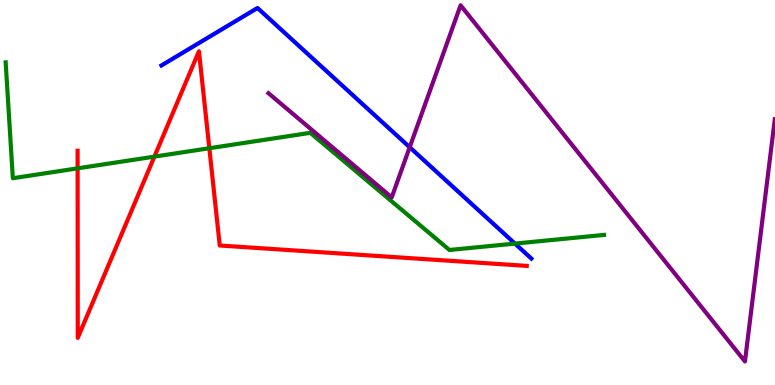[{'lines': ['blue', 'red'], 'intersections': []}, {'lines': ['green', 'red'], 'intersections': [{'x': 1.0, 'y': 5.63}, {'x': 1.99, 'y': 5.93}, {'x': 2.7, 'y': 6.15}]}, {'lines': ['purple', 'red'], 'intersections': []}, {'lines': ['blue', 'green'], 'intersections': [{'x': 6.64, 'y': 3.67}]}, {'lines': ['blue', 'purple'], 'intersections': [{'x': 5.29, 'y': 6.18}]}, {'lines': ['green', 'purple'], 'intersections': []}]